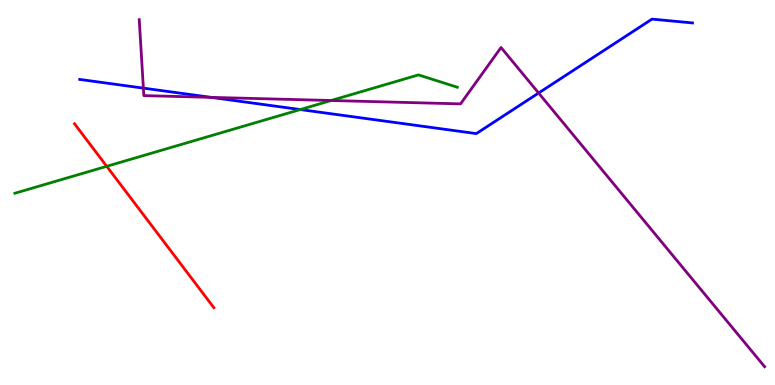[{'lines': ['blue', 'red'], 'intersections': []}, {'lines': ['green', 'red'], 'intersections': [{'x': 1.38, 'y': 5.68}]}, {'lines': ['purple', 'red'], 'intersections': []}, {'lines': ['blue', 'green'], 'intersections': [{'x': 3.87, 'y': 7.15}]}, {'lines': ['blue', 'purple'], 'intersections': [{'x': 1.85, 'y': 7.71}, {'x': 2.72, 'y': 7.47}, {'x': 6.95, 'y': 7.58}]}, {'lines': ['green', 'purple'], 'intersections': [{'x': 4.27, 'y': 7.39}]}]